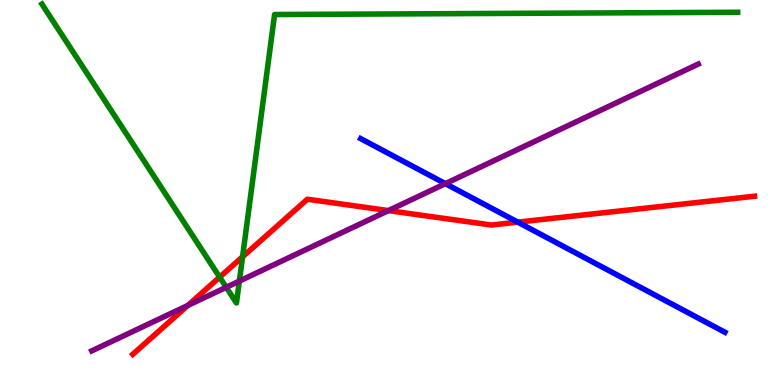[{'lines': ['blue', 'red'], 'intersections': [{'x': 6.68, 'y': 4.23}]}, {'lines': ['green', 'red'], 'intersections': [{'x': 2.83, 'y': 2.8}, {'x': 3.13, 'y': 3.33}]}, {'lines': ['purple', 'red'], 'intersections': [{'x': 2.42, 'y': 2.07}, {'x': 5.01, 'y': 4.53}]}, {'lines': ['blue', 'green'], 'intersections': []}, {'lines': ['blue', 'purple'], 'intersections': [{'x': 5.75, 'y': 5.23}]}, {'lines': ['green', 'purple'], 'intersections': [{'x': 2.92, 'y': 2.54}, {'x': 3.09, 'y': 2.7}]}]